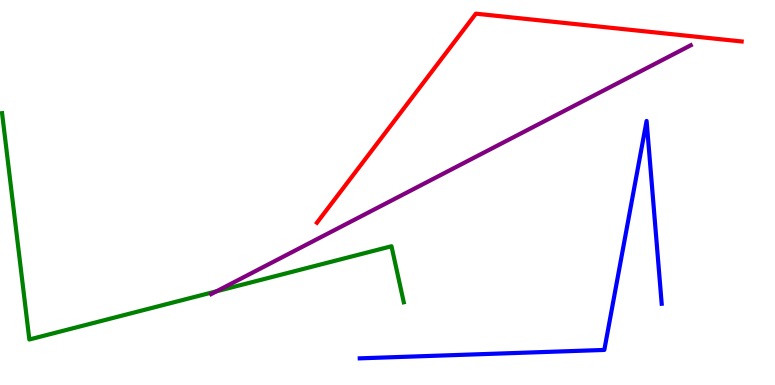[{'lines': ['blue', 'red'], 'intersections': []}, {'lines': ['green', 'red'], 'intersections': []}, {'lines': ['purple', 'red'], 'intersections': []}, {'lines': ['blue', 'green'], 'intersections': []}, {'lines': ['blue', 'purple'], 'intersections': []}, {'lines': ['green', 'purple'], 'intersections': [{'x': 2.79, 'y': 2.43}]}]